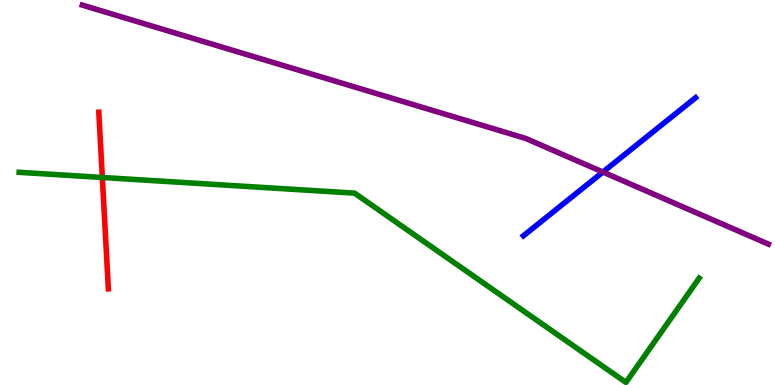[{'lines': ['blue', 'red'], 'intersections': []}, {'lines': ['green', 'red'], 'intersections': [{'x': 1.32, 'y': 5.39}]}, {'lines': ['purple', 'red'], 'intersections': []}, {'lines': ['blue', 'green'], 'intersections': []}, {'lines': ['blue', 'purple'], 'intersections': [{'x': 7.78, 'y': 5.53}]}, {'lines': ['green', 'purple'], 'intersections': []}]